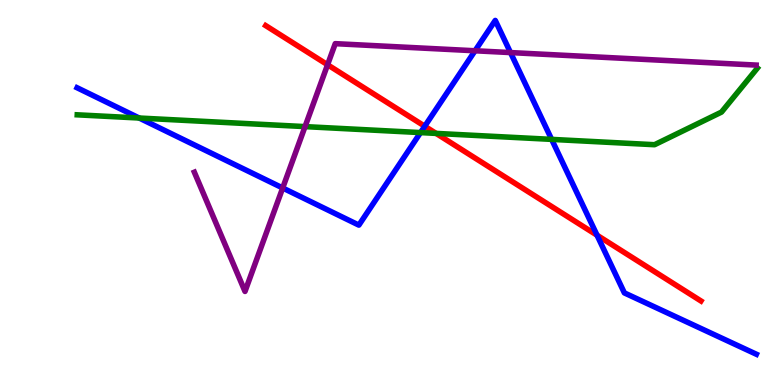[{'lines': ['blue', 'red'], 'intersections': [{'x': 5.48, 'y': 6.72}, {'x': 7.7, 'y': 3.89}]}, {'lines': ['green', 'red'], 'intersections': [{'x': 5.63, 'y': 6.54}]}, {'lines': ['purple', 'red'], 'intersections': [{'x': 4.23, 'y': 8.32}]}, {'lines': ['blue', 'green'], 'intersections': [{'x': 1.8, 'y': 6.93}, {'x': 5.43, 'y': 6.56}, {'x': 7.12, 'y': 6.38}]}, {'lines': ['blue', 'purple'], 'intersections': [{'x': 3.65, 'y': 5.12}, {'x': 6.13, 'y': 8.68}, {'x': 6.59, 'y': 8.63}]}, {'lines': ['green', 'purple'], 'intersections': [{'x': 3.94, 'y': 6.71}]}]